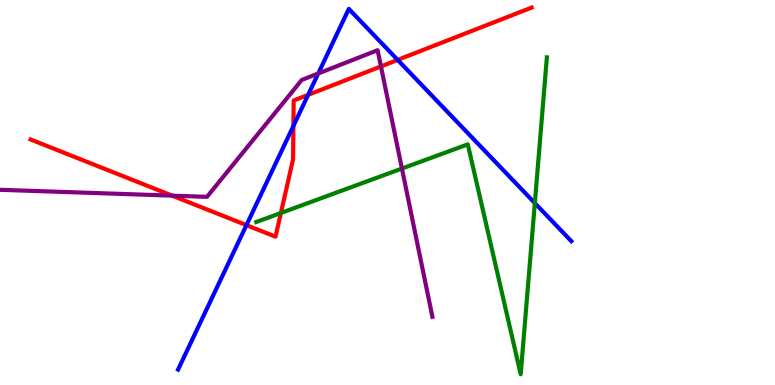[{'lines': ['blue', 'red'], 'intersections': [{'x': 3.18, 'y': 4.15}, {'x': 3.79, 'y': 6.73}, {'x': 3.98, 'y': 7.54}, {'x': 5.13, 'y': 8.44}]}, {'lines': ['green', 'red'], 'intersections': [{'x': 3.62, 'y': 4.47}]}, {'lines': ['purple', 'red'], 'intersections': [{'x': 2.22, 'y': 4.92}, {'x': 4.92, 'y': 8.27}]}, {'lines': ['blue', 'green'], 'intersections': [{'x': 6.9, 'y': 4.73}]}, {'lines': ['blue', 'purple'], 'intersections': [{'x': 4.11, 'y': 8.09}]}, {'lines': ['green', 'purple'], 'intersections': [{'x': 5.19, 'y': 5.62}]}]